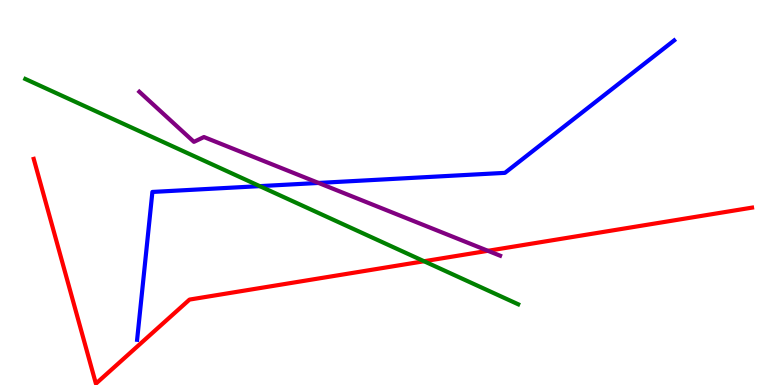[{'lines': ['blue', 'red'], 'intersections': []}, {'lines': ['green', 'red'], 'intersections': [{'x': 5.47, 'y': 3.21}]}, {'lines': ['purple', 'red'], 'intersections': [{'x': 6.3, 'y': 3.49}]}, {'lines': ['blue', 'green'], 'intersections': [{'x': 3.35, 'y': 5.17}]}, {'lines': ['blue', 'purple'], 'intersections': [{'x': 4.11, 'y': 5.25}]}, {'lines': ['green', 'purple'], 'intersections': []}]